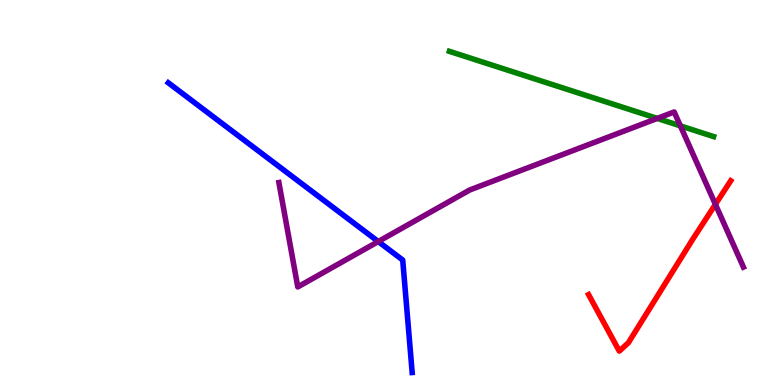[{'lines': ['blue', 'red'], 'intersections': []}, {'lines': ['green', 'red'], 'intersections': []}, {'lines': ['purple', 'red'], 'intersections': [{'x': 9.23, 'y': 4.69}]}, {'lines': ['blue', 'green'], 'intersections': []}, {'lines': ['blue', 'purple'], 'intersections': [{'x': 4.88, 'y': 3.73}]}, {'lines': ['green', 'purple'], 'intersections': [{'x': 8.48, 'y': 6.92}, {'x': 8.78, 'y': 6.73}]}]